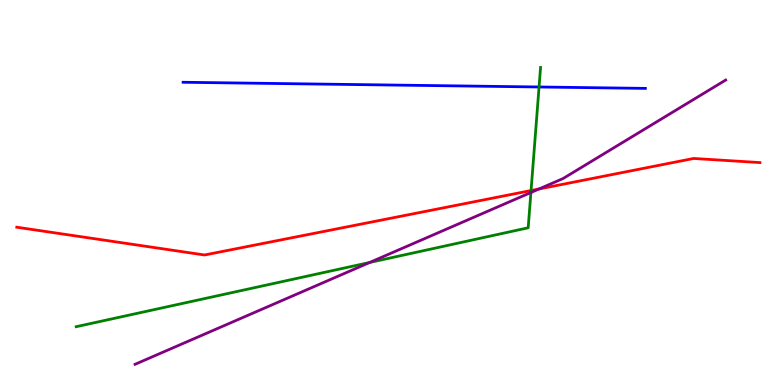[{'lines': ['blue', 'red'], 'intersections': []}, {'lines': ['green', 'red'], 'intersections': [{'x': 6.85, 'y': 5.05}]}, {'lines': ['purple', 'red'], 'intersections': [{'x': 6.96, 'y': 5.09}]}, {'lines': ['blue', 'green'], 'intersections': [{'x': 6.96, 'y': 7.74}]}, {'lines': ['blue', 'purple'], 'intersections': []}, {'lines': ['green', 'purple'], 'intersections': [{'x': 4.77, 'y': 3.18}, {'x': 6.85, 'y': 5.0}]}]